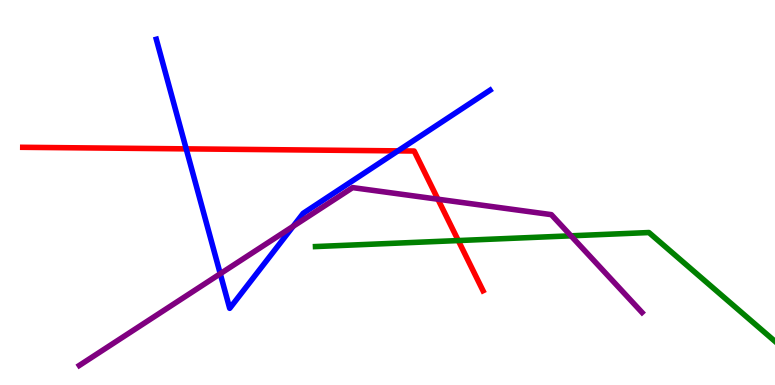[{'lines': ['blue', 'red'], 'intersections': [{'x': 2.4, 'y': 6.13}, {'x': 5.14, 'y': 6.08}]}, {'lines': ['green', 'red'], 'intersections': [{'x': 5.91, 'y': 3.75}]}, {'lines': ['purple', 'red'], 'intersections': [{'x': 5.65, 'y': 4.83}]}, {'lines': ['blue', 'green'], 'intersections': []}, {'lines': ['blue', 'purple'], 'intersections': [{'x': 2.84, 'y': 2.89}, {'x': 3.78, 'y': 4.12}]}, {'lines': ['green', 'purple'], 'intersections': [{'x': 7.37, 'y': 3.87}]}]